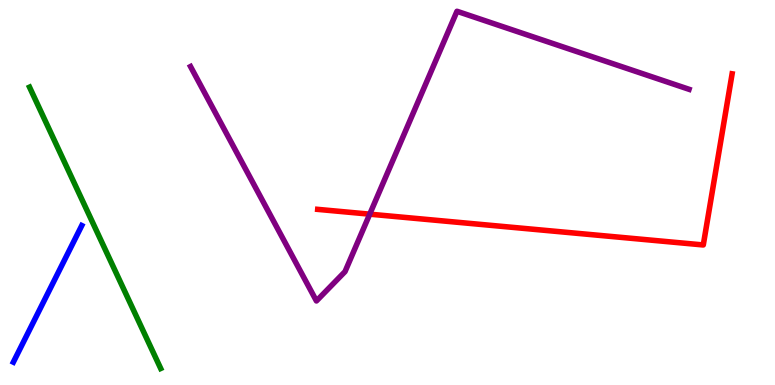[{'lines': ['blue', 'red'], 'intersections': []}, {'lines': ['green', 'red'], 'intersections': []}, {'lines': ['purple', 'red'], 'intersections': [{'x': 4.77, 'y': 4.44}]}, {'lines': ['blue', 'green'], 'intersections': []}, {'lines': ['blue', 'purple'], 'intersections': []}, {'lines': ['green', 'purple'], 'intersections': []}]